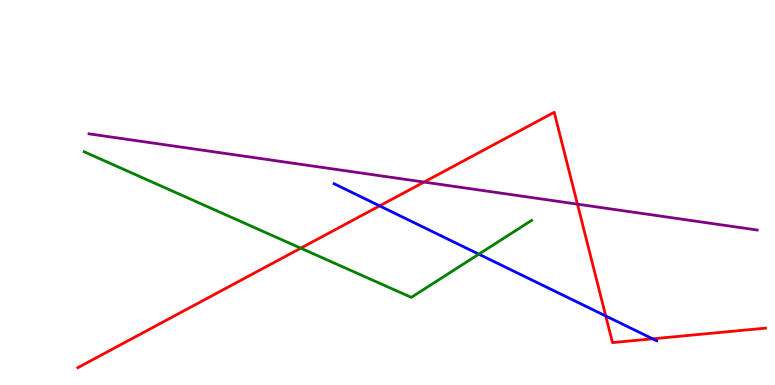[{'lines': ['blue', 'red'], 'intersections': [{'x': 4.9, 'y': 4.65}, {'x': 7.82, 'y': 1.79}, {'x': 8.42, 'y': 1.2}]}, {'lines': ['green', 'red'], 'intersections': [{'x': 3.88, 'y': 3.55}]}, {'lines': ['purple', 'red'], 'intersections': [{'x': 5.47, 'y': 5.27}, {'x': 7.45, 'y': 4.7}]}, {'lines': ['blue', 'green'], 'intersections': [{'x': 6.18, 'y': 3.4}]}, {'lines': ['blue', 'purple'], 'intersections': []}, {'lines': ['green', 'purple'], 'intersections': []}]